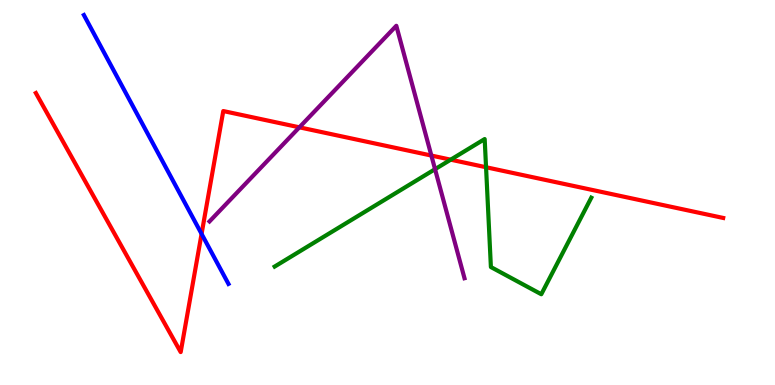[{'lines': ['blue', 'red'], 'intersections': [{'x': 2.6, 'y': 3.92}]}, {'lines': ['green', 'red'], 'intersections': [{'x': 5.82, 'y': 5.85}, {'x': 6.27, 'y': 5.66}]}, {'lines': ['purple', 'red'], 'intersections': [{'x': 3.86, 'y': 6.69}, {'x': 5.57, 'y': 5.96}]}, {'lines': ['blue', 'green'], 'intersections': []}, {'lines': ['blue', 'purple'], 'intersections': []}, {'lines': ['green', 'purple'], 'intersections': [{'x': 5.61, 'y': 5.61}]}]